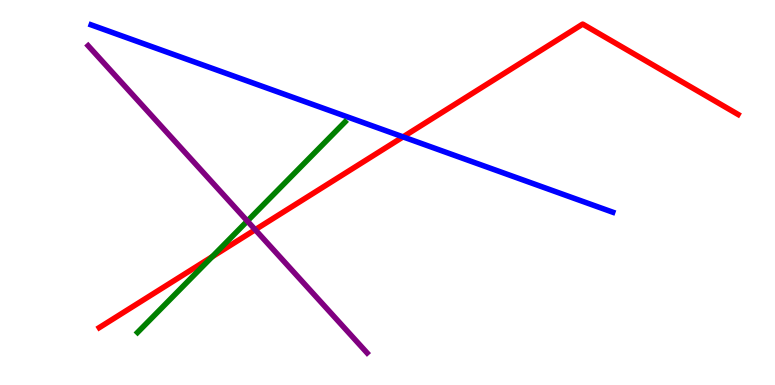[{'lines': ['blue', 'red'], 'intersections': [{'x': 5.2, 'y': 6.44}]}, {'lines': ['green', 'red'], 'intersections': [{'x': 2.74, 'y': 3.33}]}, {'lines': ['purple', 'red'], 'intersections': [{'x': 3.29, 'y': 4.03}]}, {'lines': ['blue', 'green'], 'intersections': []}, {'lines': ['blue', 'purple'], 'intersections': []}, {'lines': ['green', 'purple'], 'intersections': [{'x': 3.19, 'y': 4.26}]}]